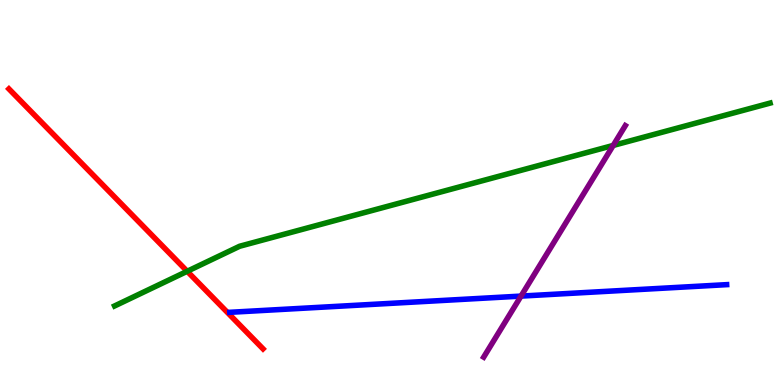[{'lines': ['blue', 'red'], 'intersections': []}, {'lines': ['green', 'red'], 'intersections': [{'x': 2.42, 'y': 2.95}]}, {'lines': ['purple', 'red'], 'intersections': []}, {'lines': ['blue', 'green'], 'intersections': []}, {'lines': ['blue', 'purple'], 'intersections': [{'x': 6.72, 'y': 2.31}]}, {'lines': ['green', 'purple'], 'intersections': [{'x': 7.91, 'y': 6.22}]}]